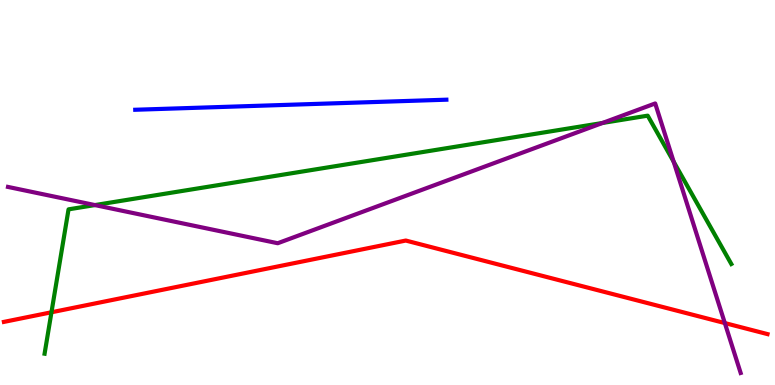[{'lines': ['blue', 'red'], 'intersections': []}, {'lines': ['green', 'red'], 'intersections': [{'x': 0.664, 'y': 1.89}]}, {'lines': ['purple', 'red'], 'intersections': [{'x': 9.35, 'y': 1.61}]}, {'lines': ['blue', 'green'], 'intersections': []}, {'lines': ['blue', 'purple'], 'intersections': []}, {'lines': ['green', 'purple'], 'intersections': [{'x': 1.22, 'y': 4.67}, {'x': 7.77, 'y': 6.81}, {'x': 8.69, 'y': 5.8}]}]